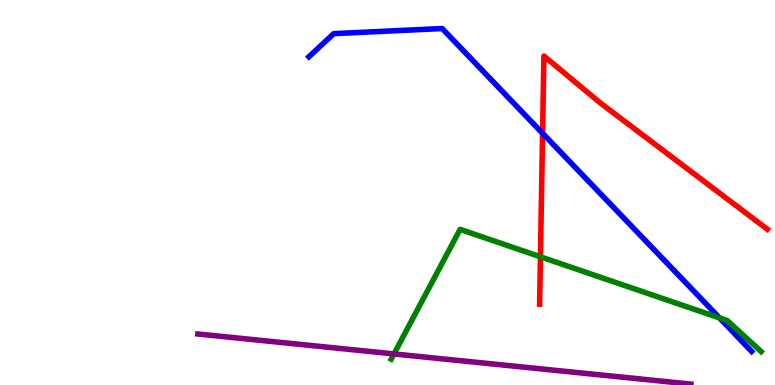[{'lines': ['blue', 'red'], 'intersections': [{'x': 7.0, 'y': 6.54}]}, {'lines': ['green', 'red'], 'intersections': [{'x': 6.97, 'y': 3.33}]}, {'lines': ['purple', 'red'], 'intersections': []}, {'lines': ['blue', 'green'], 'intersections': [{'x': 9.28, 'y': 1.74}]}, {'lines': ['blue', 'purple'], 'intersections': []}, {'lines': ['green', 'purple'], 'intersections': [{'x': 5.08, 'y': 0.807}]}]